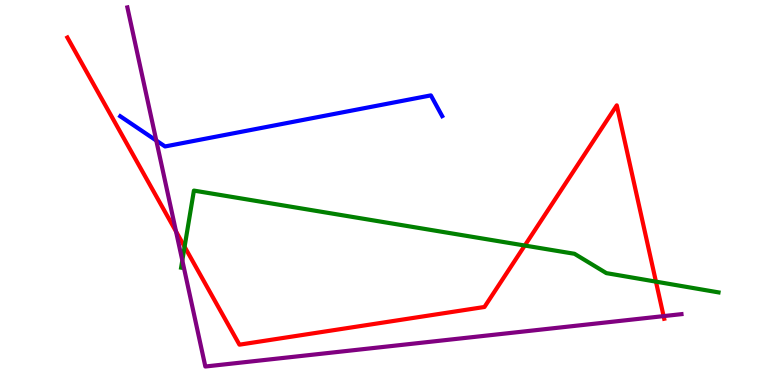[{'lines': ['blue', 'red'], 'intersections': []}, {'lines': ['green', 'red'], 'intersections': [{'x': 2.38, 'y': 3.59}, {'x': 6.77, 'y': 3.62}, {'x': 8.46, 'y': 2.68}]}, {'lines': ['purple', 'red'], 'intersections': [{'x': 2.27, 'y': 3.99}, {'x': 8.56, 'y': 1.79}]}, {'lines': ['blue', 'green'], 'intersections': []}, {'lines': ['blue', 'purple'], 'intersections': [{'x': 2.02, 'y': 6.35}]}, {'lines': ['green', 'purple'], 'intersections': [{'x': 2.35, 'y': 3.24}]}]